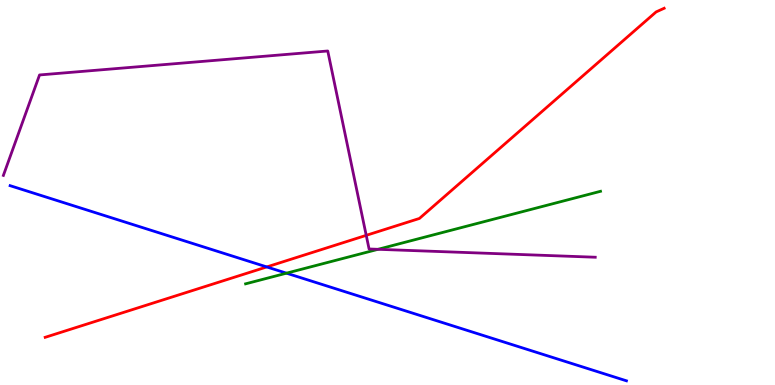[{'lines': ['blue', 'red'], 'intersections': [{'x': 3.44, 'y': 3.07}]}, {'lines': ['green', 'red'], 'intersections': []}, {'lines': ['purple', 'red'], 'intersections': [{'x': 4.73, 'y': 3.89}]}, {'lines': ['blue', 'green'], 'intersections': [{'x': 3.7, 'y': 2.9}]}, {'lines': ['blue', 'purple'], 'intersections': []}, {'lines': ['green', 'purple'], 'intersections': [{'x': 4.88, 'y': 3.52}]}]